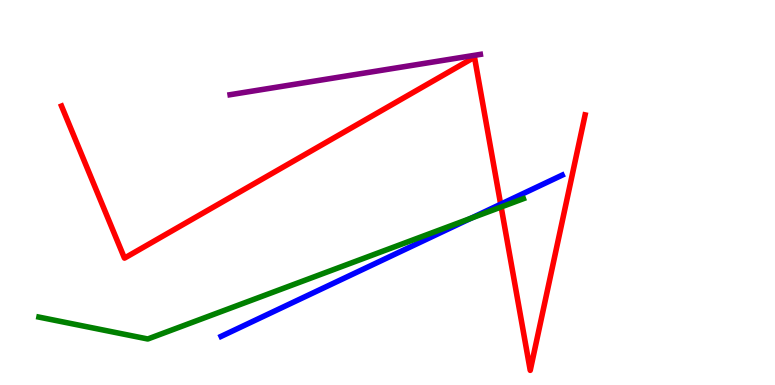[{'lines': ['blue', 'red'], 'intersections': [{'x': 6.46, 'y': 4.7}]}, {'lines': ['green', 'red'], 'intersections': [{'x': 6.47, 'y': 4.62}]}, {'lines': ['purple', 'red'], 'intersections': []}, {'lines': ['blue', 'green'], 'intersections': [{'x': 6.08, 'y': 4.33}]}, {'lines': ['blue', 'purple'], 'intersections': []}, {'lines': ['green', 'purple'], 'intersections': []}]